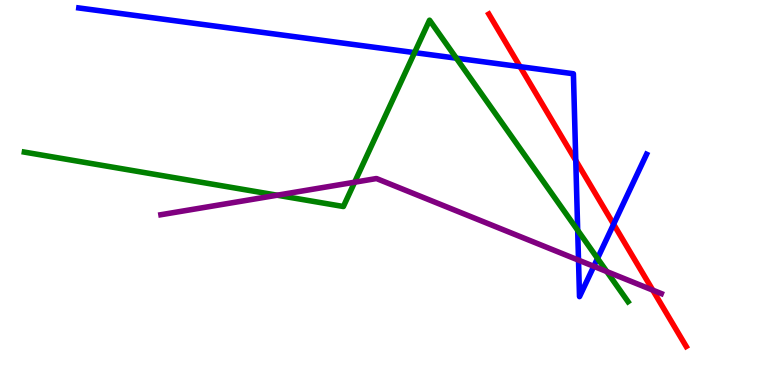[{'lines': ['blue', 'red'], 'intersections': [{'x': 6.71, 'y': 8.27}, {'x': 7.43, 'y': 5.83}, {'x': 7.92, 'y': 4.18}]}, {'lines': ['green', 'red'], 'intersections': []}, {'lines': ['purple', 'red'], 'intersections': [{'x': 8.42, 'y': 2.46}]}, {'lines': ['blue', 'green'], 'intersections': [{'x': 5.35, 'y': 8.63}, {'x': 5.89, 'y': 8.49}, {'x': 7.45, 'y': 4.02}, {'x': 7.71, 'y': 3.29}]}, {'lines': ['blue', 'purple'], 'intersections': [{'x': 7.46, 'y': 3.24}, {'x': 7.66, 'y': 3.08}]}, {'lines': ['green', 'purple'], 'intersections': [{'x': 3.58, 'y': 4.93}, {'x': 4.58, 'y': 5.27}, {'x': 7.83, 'y': 2.95}]}]